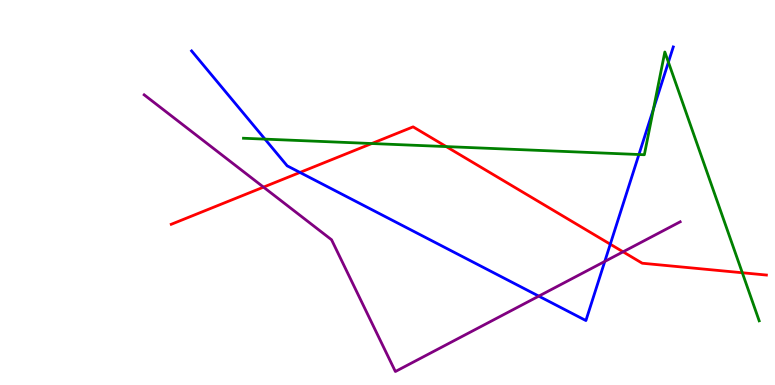[{'lines': ['blue', 'red'], 'intersections': [{'x': 3.87, 'y': 5.52}, {'x': 7.87, 'y': 3.66}]}, {'lines': ['green', 'red'], 'intersections': [{'x': 4.8, 'y': 6.27}, {'x': 5.76, 'y': 6.19}, {'x': 9.58, 'y': 2.92}]}, {'lines': ['purple', 'red'], 'intersections': [{'x': 3.4, 'y': 5.14}, {'x': 8.04, 'y': 3.46}]}, {'lines': ['blue', 'green'], 'intersections': [{'x': 3.42, 'y': 6.39}, {'x': 8.24, 'y': 5.99}, {'x': 8.43, 'y': 7.17}, {'x': 8.62, 'y': 8.39}]}, {'lines': ['blue', 'purple'], 'intersections': [{'x': 6.95, 'y': 2.31}, {'x': 7.8, 'y': 3.21}]}, {'lines': ['green', 'purple'], 'intersections': []}]